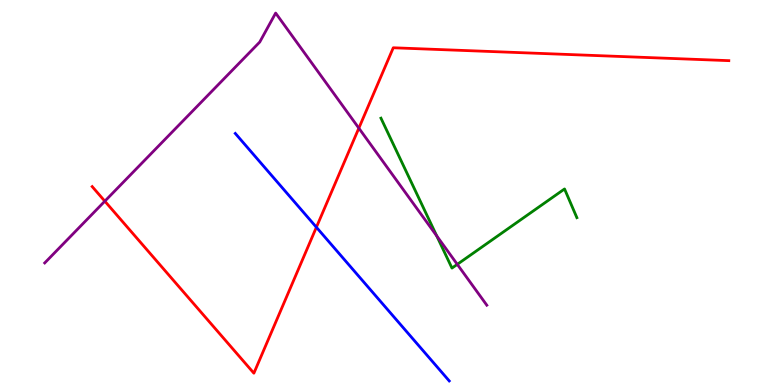[{'lines': ['blue', 'red'], 'intersections': [{'x': 4.08, 'y': 4.1}]}, {'lines': ['green', 'red'], 'intersections': []}, {'lines': ['purple', 'red'], 'intersections': [{'x': 1.35, 'y': 4.77}, {'x': 4.63, 'y': 6.67}]}, {'lines': ['blue', 'green'], 'intersections': []}, {'lines': ['blue', 'purple'], 'intersections': []}, {'lines': ['green', 'purple'], 'intersections': [{'x': 5.64, 'y': 3.87}, {'x': 5.9, 'y': 3.13}]}]